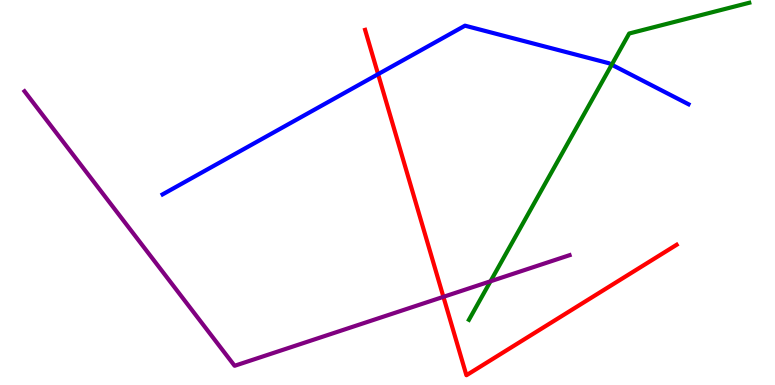[{'lines': ['blue', 'red'], 'intersections': [{'x': 4.88, 'y': 8.07}]}, {'lines': ['green', 'red'], 'intersections': []}, {'lines': ['purple', 'red'], 'intersections': [{'x': 5.72, 'y': 2.29}]}, {'lines': ['blue', 'green'], 'intersections': [{'x': 7.89, 'y': 8.32}]}, {'lines': ['blue', 'purple'], 'intersections': []}, {'lines': ['green', 'purple'], 'intersections': [{'x': 6.33, 'y': 2.69}]}]